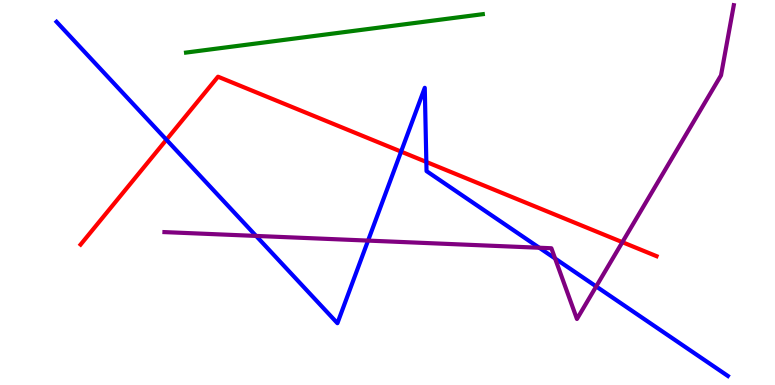[{'lines': ['blue', 'red'], 'intersections': [{'x': 2.15, 'y': 6.37}, {'x': 5.18, 'y': 6.06}, {'x': 5.5, 'y': 5.79}]}, {'lines': ['green', 'red'], 'intersections': []}, {'lines': ['purple', 'red'], 'intersections': [{'x': 8.03, 'y': 3.71}]}, {'lines': ['blue', 'green'], 'intersections': []}, {'lines': ['blue', 'purple'], 'intersections': [{'x': 3.3, 'y': 3.87}, {'x': 4.75, 'y': 3.75}, {'x': 6.96, 'y': 3.57}, {'x': 7.16, 'y': 3.29}, {'x': 7.69, 'y': 2.56}]}, {'lines': ['green', 'purple'], 'intersections': []}]